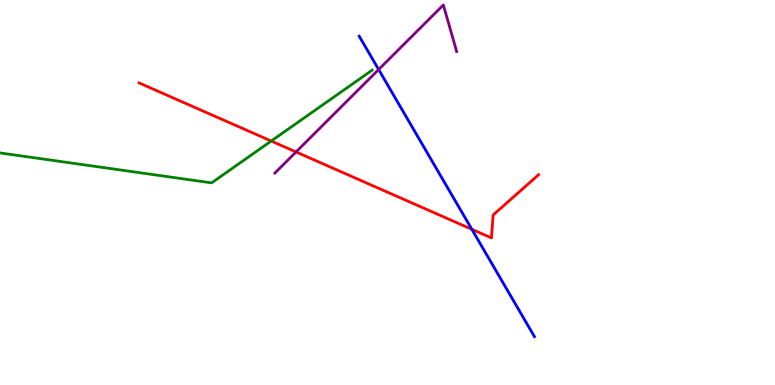[{'lines': ['blue', 'red'], 'intersections': [{'x': 6.09, 'y': 4.04}]}, {'lines': ['green', 'red'], 'intersections': [{'x': 3.5, 'y': 6.34}]}, {'lines': ['purple', 'red'], 'intersections': [{'x': 3.82, 'y': 6.05}]}, {'lines': ['blue', 'green'], 'intersections': []}, {'lines': ['blue', 'purple'], 'intersections': [{'x': 4.89, 'y': 8.19}]}, {'lines': ['green', 'purple'], 'intersections': []}]